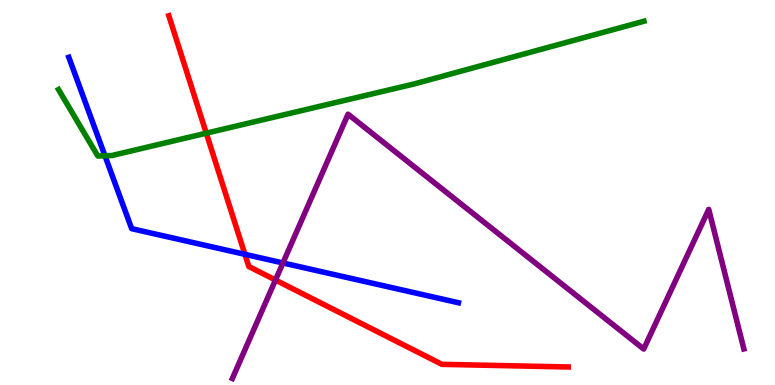[{'lines': ['blue', 'red'], 'intersections': [{'x': 3.16, 'y': 3.39}]}, {'lines': ['green', 'red'], 'intersections': [{'x': 2.66, 'y': 6.54}]}, {'lines': ['purple', 'red'], 'intersections': [{'x': 3.55, 'y': 2.73}]}, {'lines': ['blue', 'green'], 'intersections': [{'x': 1.35, 'y': 5.95}]}, {'lines': ['blue', 'purple'], 'intersections': [{'x': 3.65, 'y': 3.17}]}, {'lines': ['green', 'purple'], 'intersections': []}]